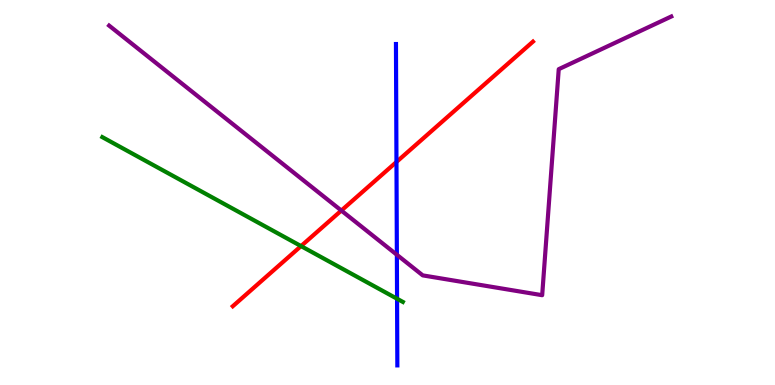[{'lines': ['blue', 'red'], 'intersections': [{'x': 5.12, 'y': 5.79}]}, {'lines': ['green', 'red'], 'intersections': [{'x': 3.88, 'y': 3.61}]}, {'lines': ['purple', 'red'], 'intersections': [{'x': 4.4, 'y': 4.53}]}, {'lines': ['blue', 'green'], 'intersections': [{'x': 5.12, 'y': 2.24}]}, {'lines': ['blue', 'purple'], 'intersections': [{'x': 5.12, 'y': 3.38}]}, {'lines': ['green', 'purple'], 'intersections': []}]